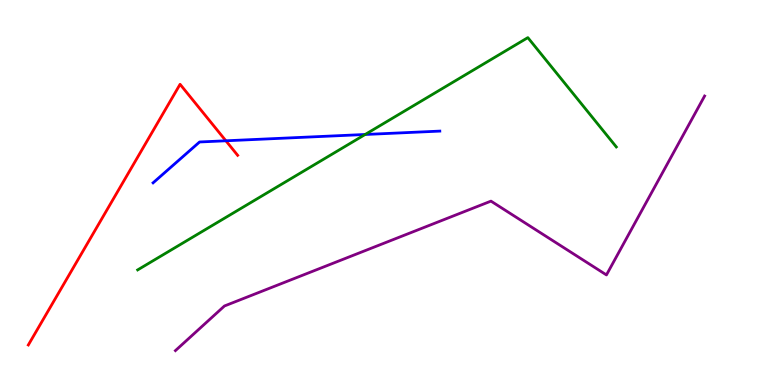[{'lines': ['blue', 'red'], 'intersections': [{'x': 2.91, 'y': 6.34}]}, {'lines': ['green', 'red'], 'intersections': []}, {'lines': ['purple', 'red'], 'intersections': []}, {'lines': ['blue', 'green'], 'intersections': [{'x': 4.71, 'y': 6.51}]}, {'lines': ['blue', 'purple'], 'intersections': []}, {'lines': ['green', 'purple'], 'intersections': []}]